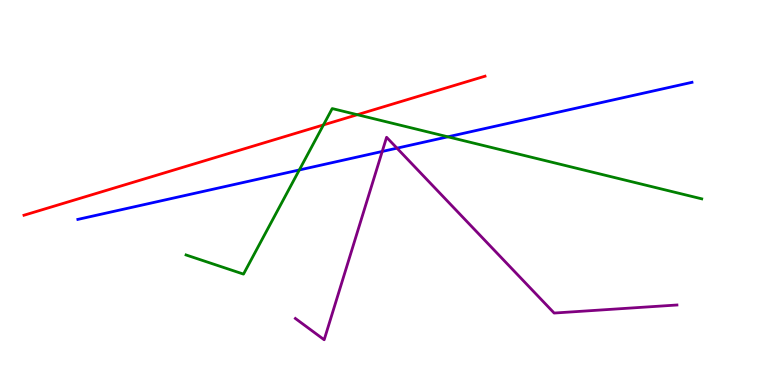[{'lines': ['blue', 'red'], 'intersections': []}, {'lines': ['green', 'red'], 'intersections': [{'x': 4.17, 'y': 6.76}, {'x': 4.61, 'y': 7.02}]}, {'lines': ['purple', 'red'], 'intersections': []}, {'lines': ['blue', 'green'], 'intersections': [{'x': 3.86, 'y': 5.59}, {'x': 5.78, 'y': 6.45}]}, {'lines': ['blue', 'purple'], 'intersections': [{'x': 4.93, 'y': 6.07}, {'x': 5.12, 'y': 6.15}]}, {'lines': ['green', 'purple'], 'intersections': []}]